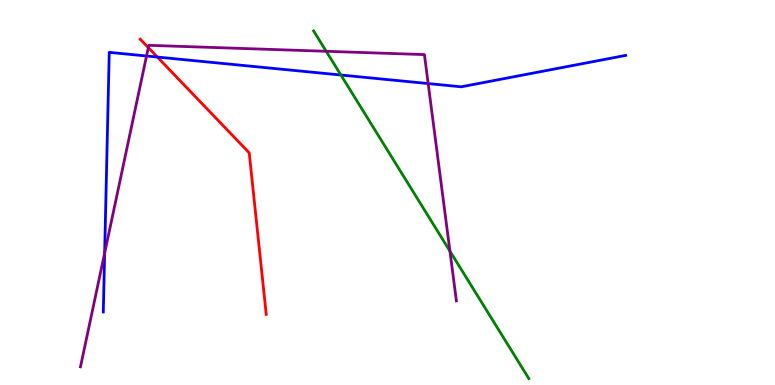[{'lines': ['blue', 'red'], 'intersections': [{'x': 2.03, 'y': 8.52}]}, {'lines': ['green', 'red'], 'intersections': []}, {'lines': ['purple', 'red'], 'intersections': [{'x': 1.91, 'y': 8.76}]}, {'lines': ['blue', 'green'], 'intersections': [{'x': 4.4, 'y': 8.05}]}, {'lines': ['blue', 'purple'], 'intersections': [{'x': 1.35, 'y': 3.43}, {'x': 1.89, 'y': 8.55}, {'x': 5.52, 'y': 7.83}]}, {'lines': ['green', 'purple'], 'intersections': [{'x': 4.21, 'y': 8.67}, {'x': 5.81, 'y': 3.48}]}]